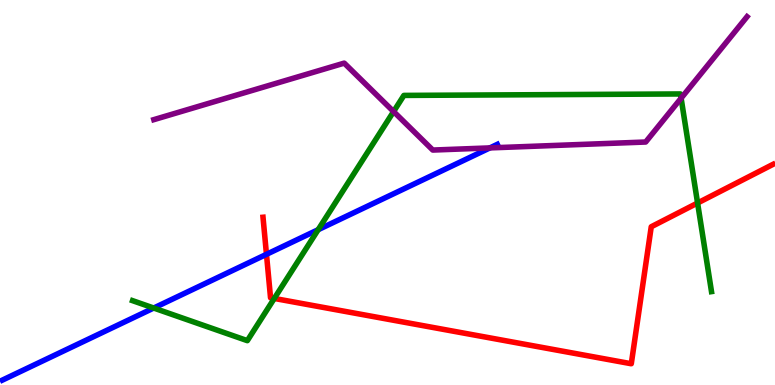[{'lines': ['blue', 'red'], 'intersections': [{'x': 3.44, 'y': 3.39}]}, {'lines': ['green', 'red'], 'intersections': [{'x': 3.54, 'y': 2.25}, {'x': 9.0, 'y': 4.73}]}, {'lines': ['purple', 'red'], 'intersections': []}, {'lines': ['blue', 'green'], 'intersections': [{'x': 1.98, 'y': 2.0}, {'x': 4.11, 'y': 4.03}]}, {'lines': ['blue', 'purple'], 'intersections': [{'x': 6.32, 'y': 6.16}]}, {'lines': ['green', 'purple'], 'intersections': [{'x': 5.08, 'y': 7.1}, {'x': 8.79, 'y': 7.45}]}]